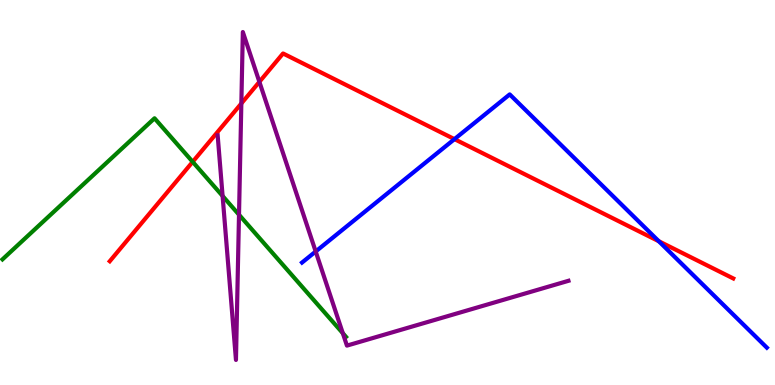[{'lines': ['blue', 'red'], 'intersections': [{'x': 5.86, 'y': 6.39}, {'x': 8.5, 'y': 3.73}]}, {'lines': ['green', 'red'], 'intersections': [{'x': 2.49, 'y': 5.8}]}, {'lines': ['purple', 'red'], 'intersections': [{'x': 3.11, 'y': 7.31}, {'x': 3.35, 'y': 7.87}]}, {'lines': ['blue', 'green'], 'intersections': []}, {'lines': ['blue', 'purple'], 'intersections': [{'x': 4.07, 'y': 3.47}]}, {'lines': ['green', 'purple'], 'intersections': [{'x': 2.87, 'y': 4.91}, {'x': 3.08, 'y': 4.42}, {'x': 4.42, 'y': 1.34}]}]